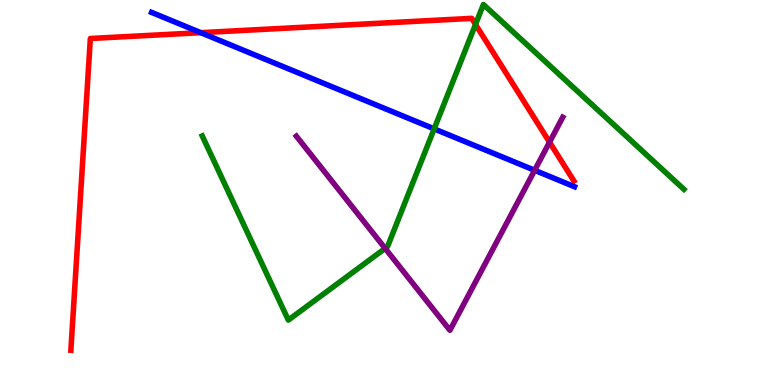[{'lines': ['blue', 'red'], 'intersections': [{'x': 2.59, 'y': 9.15}]}, {'lines': ['green', 'red'], 'intersections': [{'x': 6.14, 'y': 9.37}]}, {'lines': ['purple', 'red'], 'intersections': [{'x': 7.09, 'y': 6.31}]}, {'lines': ['blue', 'green'], 'intersections': [{'x': 5.6, 'y': 6.65}]}, {'lines': ['blue', 'purple'], 'intersections': [{'x': 6.9, 'y': 5.58}]}, {'lines': ['green', 'purple'], 'intersections': [{'x': 4.97, 'y': 3.55}]}]